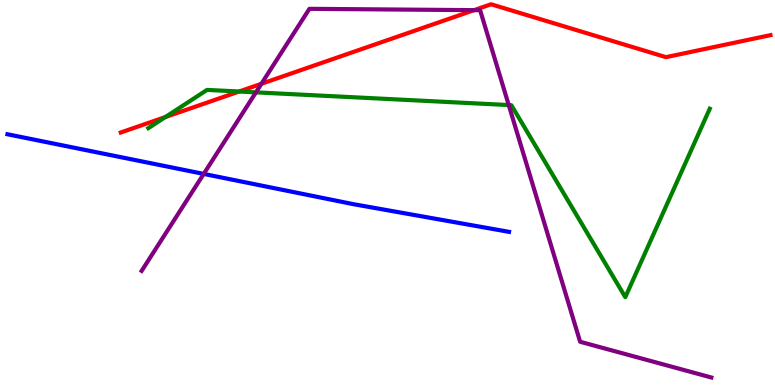[{'lines': ['blue', 'red'], 'intersections': []}, {'lines': ['green', 'red'], 'intersections': [{'x': 2.13, 'y': 6.96}, {'x': 3.09, 'y': 7.62}]}, {'lines': ['purple', 'red'], 'intersections': [{'x': 3.37, 'y': 7.82}, {'x': 6.12, 'y': 9.74}]}, {'lines': ['blue', 'green'], 'intersections': []}, {'lines': ['blue', 'purple'], 'intersections': [{'x': 2.63, 'y': 5.48}]}, {'lines': ['green', 'purple'], 'intersections': [{'x': 3.3, 'y': 7.6}, {'x': 6.56, 'y': 7.27}]}]